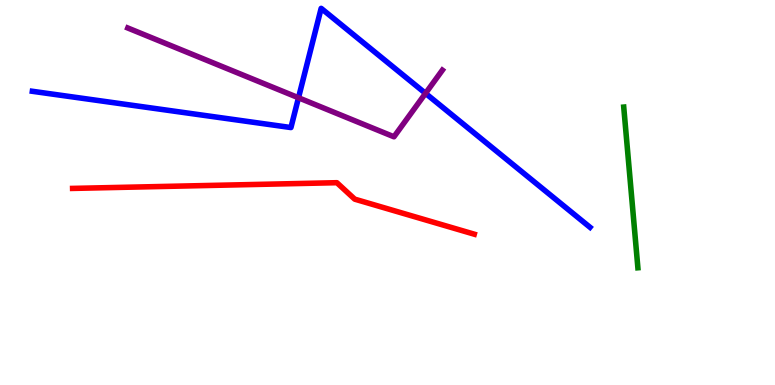[{'lines': ['blue', 'red'], 'intersections': []}, {'lines': ['green', 'red'], 'intersections': []}, {'lines': ['purple', 'red'], 'intersections': []}, {'lines': ['blue', 'green'], 'intersections': []}, {'lines': ['blue', 'purple'], 'intersections': [{'x': 3.85, 'y': 7.46}, {'x': 5.49, 'y': 7.58}]}, {'lines': ['green', 'purple'], 'intersections': []}]